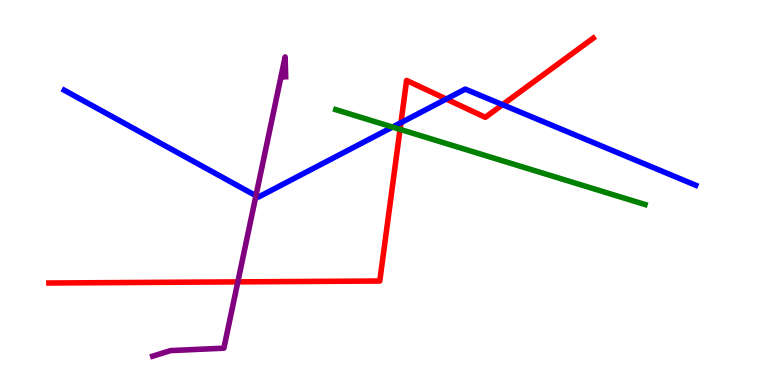[{'lines': ['blue', 'red'], 'intersections': [{'x': 5.17, 'y': 6.81}, {'x': 5.76, 'y': 7.43}, {'x': 6.48, 'y': 7.28}]}, {'lines': ['green', 'red'], 'intersections': [{'x': 5.16, 'y': 6.64}]}, {'lines': ['purple', 'red'], 'intersections': [{'x': 3.07, 'y': 2.68}]}, {'lines': ['blue', 'green'], 'intersections': [{'x': 5.07, 'y': 6.7}]}, {'lines': ['blue', 'purple'], 'intersections': [{'x': 3.3, 'y': 4.92}]}, {'lines': ['green', 'purple'], 'intersections': []}]